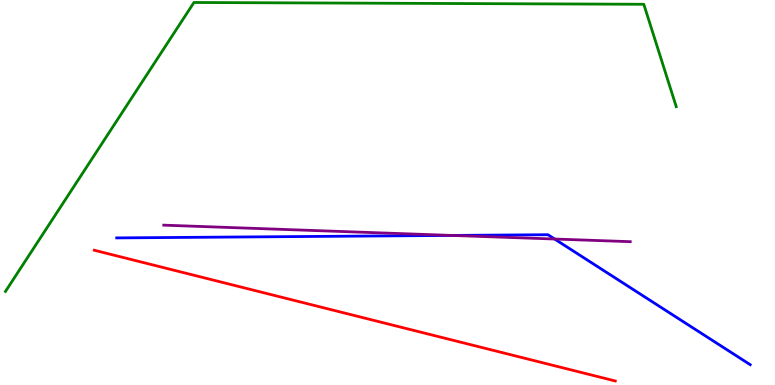[{'lines': ['blue', 'red'], 'intersections': []}, {'lines': ['green', 'red'], 'intersections': []}, {'lines': ['purple', 'red'], 'intersections': []}, {'lines': ['blue', 'green'], 'intersections': []}, {'lines': ['blue', 'purple'], 'intersections': [{'x': 5.83, 'y': 3.89}, {'x': 7.16, 'y': 3.79}]}, {'lines': ['green', 'purple'], 'intersections': []}]